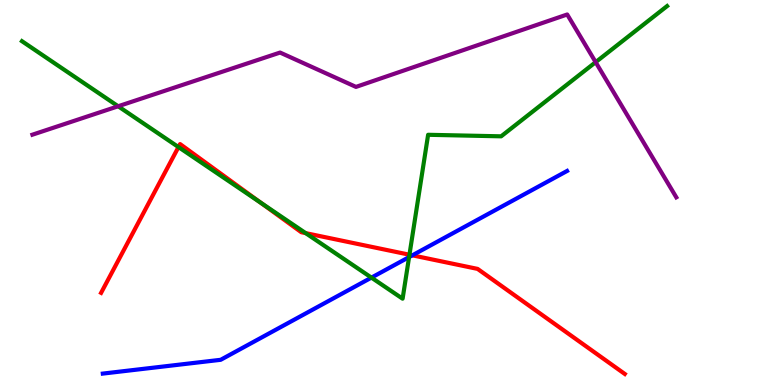[{'lines': ['blue', 'red'], 'intersections': [{'x': 5.32, 'y': 3.37}]}, {'lines': ['green', 'red'], 'intersections': [{'x': 2.3, 'y': 6.18}, {'x': 3.37, 'y': 4.73}, {'x': 3.94, 'y': 3.94}, {'x': 5.28, 'y': 3.38}]}, {'lines': ['purple', 'red'], 'intersections': []}, {'lines': ['blue', 'green'], 'intersections': [{'x': 4.79, 'y': 2.79}, {'x': 5.28, 'y': 3.32}]}, {'lines': ['blue', 'purple'], 'intersections': []}, {'lines': ['green', 'purple'], 'intersections': [{'x': 1.52, 'y': 7.24}, {'x': 7.69, 'y': 8.39}]}]